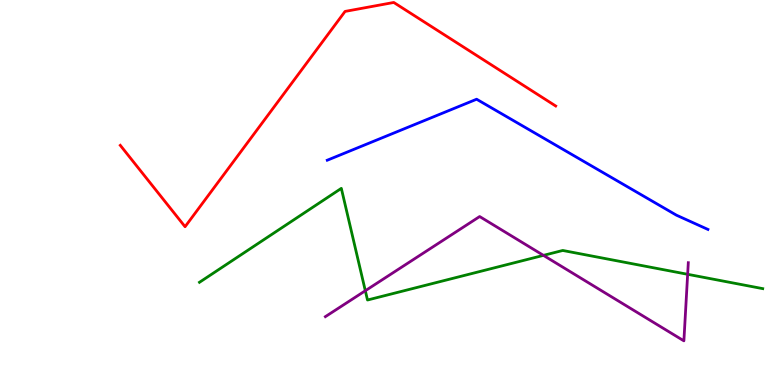[{'lines': ['blue', 'red'], 'intersections': []}, {'lines': ['green', 'red'], 'intersections': []}, {'lines': ['purple', 'red'], 'intersections': []}, {'lines': ['blue', 'green'], 'intersections': []}, {'lines': ['blue', 'purple'], 'intersections': []}, {'lines': ['green', 'purple'], 'intersections': [{'x': 4.71, 'y': 2.45}, {'x': 7.01, 'y': 3.37}, {'x': 8.87, 'y': 2.88}]}]